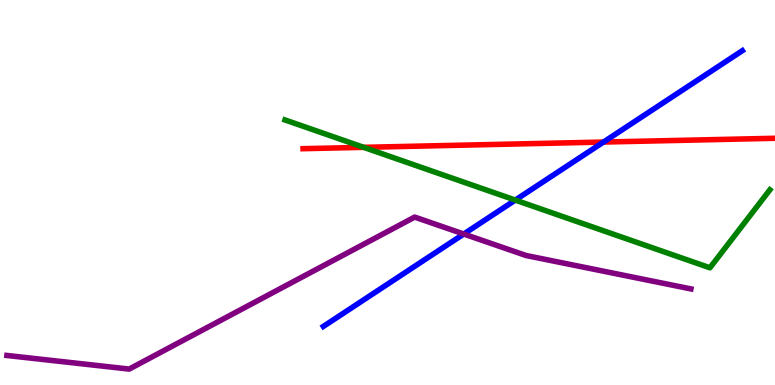[{'lines': ['blue', 'red'], 'intersections': [{'x': 7.79, 'y': 6.31}]}, {'lines': ['green', 'red'], 'intersections': [{'x': 4.69, 'y': 6.17}]}, {'lines': ['purple', 'red'], 'intersections': []}, {'lines': ['blue', 'green'], 'intersections': [{'x': 6.65, 'y': 4.8}]}, {'lines': ['blue', 'purple'], 'intersections': [{'x': 5.98, 'y': 3.92}]}, {'lines': ['green', 'purple'], 'intersections': []}]